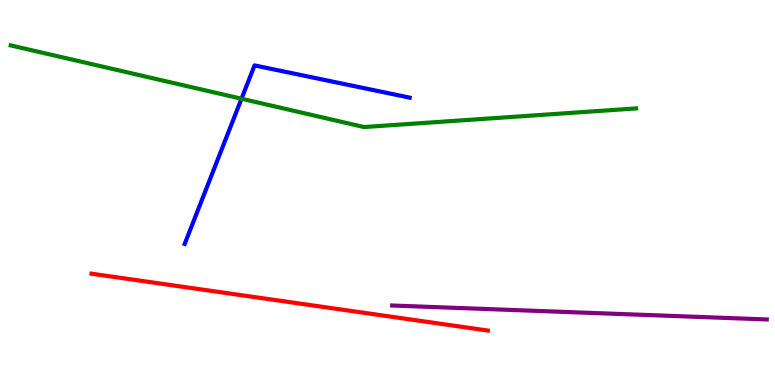[{'lines': ['blue', 'red'], 'intersections': []}, {'lines': ['green', 'red'], 'intersections': []}, {'lines': ['purple', 'red'], 'intersections': []}, {'lines': ['blue', 'green'], 'intersections': [{'x': 3.12, 'y': 7.44}]}, {'lines': ['blue', 'purple'], 'intersections': []}, {'lines': ['green', 'purple'], 'intersections': []}]